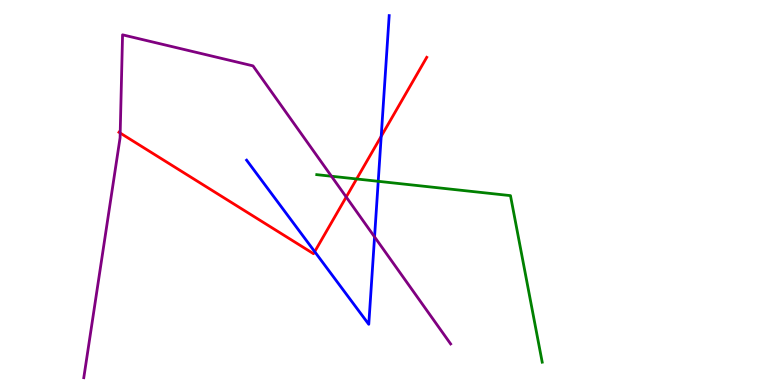[{'lines': ['blue', 'red'], 'intersections': [{'x': 4.06, 'y': 3.46}, {'x': 4.92, 'y': 6.46}]}, {'lines': ['green', 'red'], 'intersections': [{'x': 4.6, 'y': 5.35}]}, {'lines': ['purple', 'red'], 'intersections': [{'x': 1.55, 'y': 6.54}, {'x': 4.47, 'y': 4.88}]}, {'lines': ['blue', 'green'], 'intersections': [{'x': 4.88, 'y': 5.29}]}, {'lines': ['blue', 'purple'], 'intersections': [{'x': 4.83, 'y': 3.85}]}, {'lines': ['green', 'purple'], 'intersections': [{'x': 4.28, 'y': 5.42}]}]